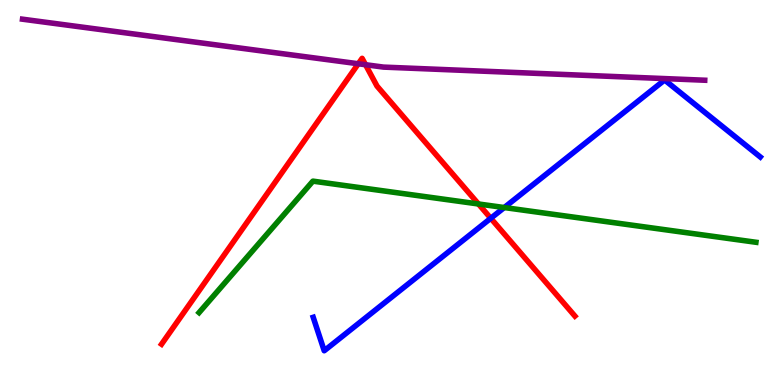[{'lines': ['blue', 'red'], 'intersections': [{'x': 6.33, 'y': 4.33}]}, {'lines': ['green', 'red'], 'intersections': [{'x': 6.17, 'y': 4.7}]}, {'lines': ['purple', 'red'], 'intersections': [{'x': 4.62, 'y': 8.34}, {'x': 4.72, 'y': 8.32}]}, {'lines': ['blue', 'green'], 'intersections': [{'x': 6.51, 'y': 4.61}]}, {'lines': ['blue', 'purple'], 'intersections': []}, {'lines': ['green', 'purple'], 'intersections': []}]